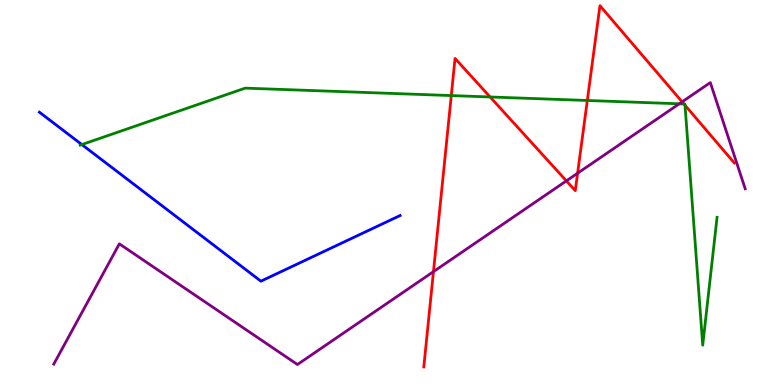[{'lines': ['blue', 'red'], 'intersections': []}, {'lines': ['green', 'red'], 'intersections': [{'x': 5.82, 'y': 7.52}, {'x': 6.32, 'y': 7.48}, {'x': 7.58, 'y': 7.39}, {'x': 8.82, 'y': 7.3}, {'x': 8.84, 'y': 7.27}]}, {'lines': ['purple', 'red'], 'intersections': [{'x': 5.59, 'y': 2.94}, {'x': 7.31, 'y': 5.3}, {'x': 7.45, 'y': 5.5}, {'x': 8.8, 'y': 7.35}]}, {'lines': ['blue', 'green'], 'intersections': [{'x': 1.06, 'y': 6.24}]}, {'lines': ['blue', 'purple'], 'intersections': []}, {'lines': ['green', 'purple'], 'intersections': [{'x': 8.76, 'y': 7.3}]}]